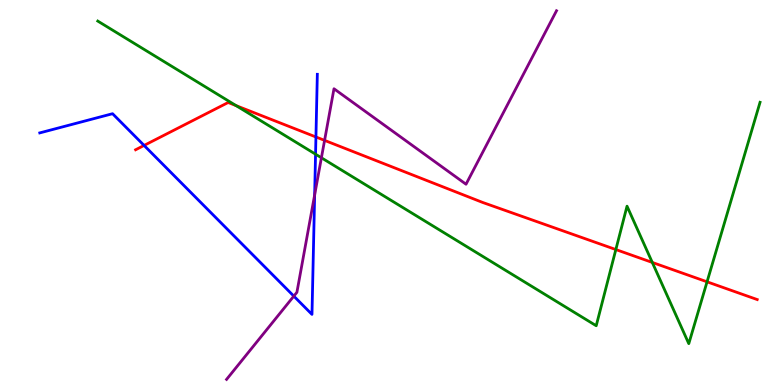[{'lines': ['blue', 'red'], 'intersections': [{'x': 1.86, 'y': 6.22}, {'x': 4.08, 'y': 6.44}]}, {'lines': ['green', 'red'], 'intersections': [{'x': 3.05, 'y': 7.26}, {'x': 7.95, 'y': 3.52}, {'x': 8.42, 'y': 3.18}, {'x': 9.12, 'y': 2.68}]}, {'lines': ['purple', 'red'], 'intersections': [{'x': 4.19, 'y': 6.35}]}, {'lines': ['blue', 'green'], 'intersections': [{'x': 4.07, 'y': 6.0}]}, {'lines': ['blue', 'purple'], 'intersections': [{'x': 3.79, 'y': 2.31}, {'x': 4.06, 'y': 4.94}]}, {'lines': ['green', 'purple'], 'intersections': [{'x': 4.15, 'y': 5.9}]}]